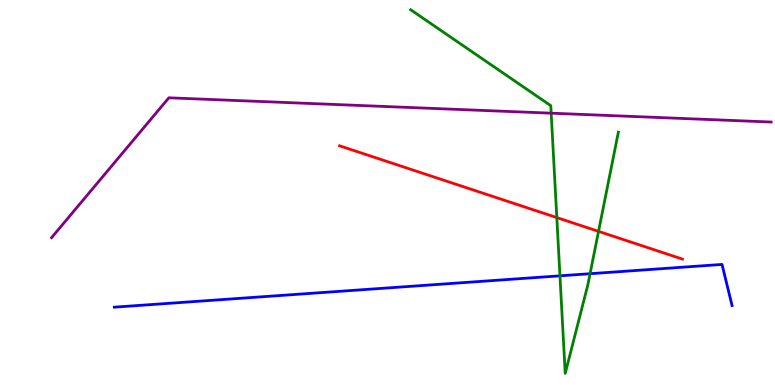[{'lines': ['blue', 'red'], 'intersections': []}, {'lines': ['green', 'red'], 'intersections': [{'x': 7.18, 'y': 4.35}, {'x': 7.72, 'y': 3.99}]}, {'lines': ['purple', 'red'], 'intersections': []}, {'lines': ['blue', 'green'], 'intersections': [{'x': 7.23, 'y': 2.84}, {'x': 7.61, 'y': 2.89}]}, {'lines': ['blue', 'purple'], 'intersections': []}, {'lines': ['green', 'purple'], 'intersections': [{'x': 7.11, 'y': 7.06}]}]